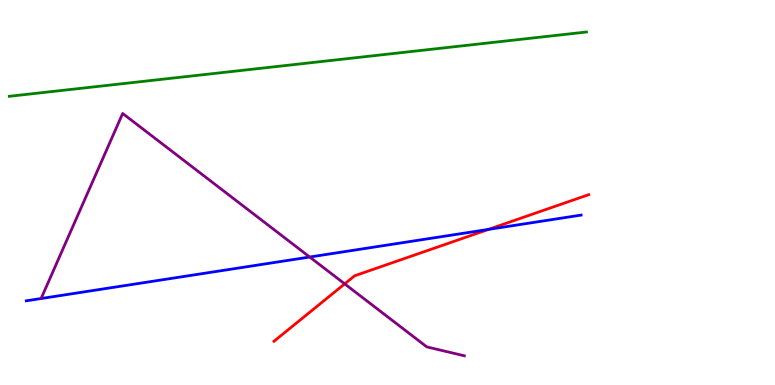[{'lines': ['blue', 'red'], 'intersections': [{'x': 6.3, 'y': 4.04}]}, {'lines': ['green', 'red'], 'intersections': []}, {'lines': ['purple', 'red'], 'intersections': [{'x': 4.45, 'y': 2.63}]}, {'lines': ['blue', 'green'], 'intersections': []}, {'lines': ['blue', 'purple'], 'intersections': [{'x': 4.0, 'y': 3.32}]}, {'lines': ['green', 'purple'], 'intersections': []}]